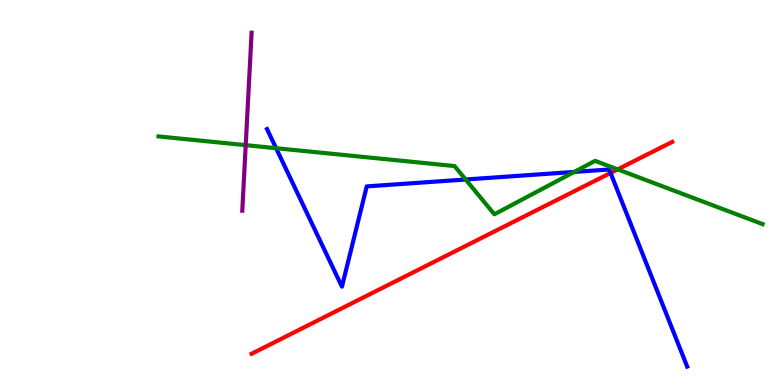[{'lines': ['blue', 'red'], 'intersections': [{'x': 7.88, 'y': 5.51}]}, {'lines': ['green', 'red'], 'intersections': [{'x': 7.97, 'y': 5.6}]}, {'lines': ['purple', 'red'], 'intersections': []}, {'lines': ['blue', 'green'], 'intersections': [{'x': 3.56, 'y': 6.15}, {'x': 6.01, 'y': 5.34}, {'x': 7.41, 'y': 5.53}]}, {'lines': ['blue', 'purple'], 'intersections': []}, {'lines': ['green', 'purple'], 'intersections': [{'x': 3.17, 'y': 6.23}]}]